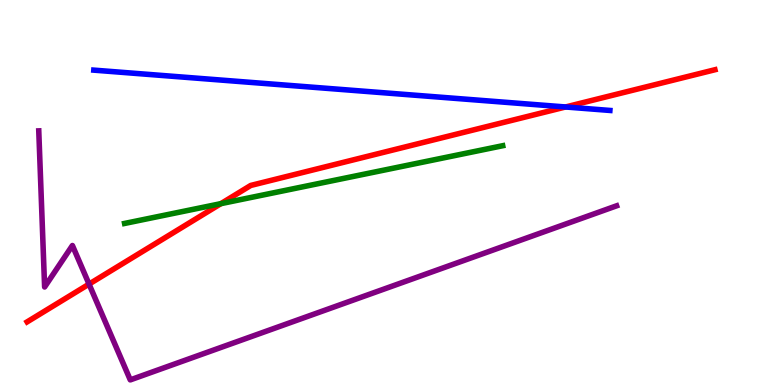[{'lines': ['blue', 'red'], 'intersections': [{'x': 7.3, 'y': 7.22}]}, {'lines': ['green', 'red'], 'intersections': [{'x': 2.85, 'y': 4.71}]}, {'lines': ['purple', 'red'], 'intersections': [{'x': 1.15, 'y': 2.62}]}, {'lines': ['blue', 'green'], 'intersections': []}, {'lines': ['blue', 'purple'], 'intersections': []}, {'lines': ['green', 'purple'], 'intersections': []}]